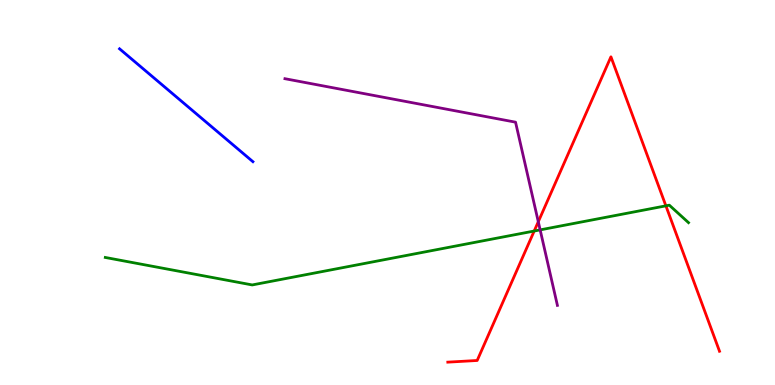[{'lines': ['blue', 'red'], 'intersections': []}, {'lines': ['green', 'red'], 'intersections': [{'x': 6.89, 'y': 4.0}, {'x': 8.59, 'y': 4.65}]}, {'lines': ['purple', 'red'], 'intersections': [{'x': 6.95, 'y': 4.24}]}, {'lines': ['blue', 'green'], 'intersections': []}, {'lines': ['blue', 'purple'], 'intersections': []}, {'lines': ['green', 'purple'], 'intersections': [{'x': 6.97, 'y': 4.03}]}]